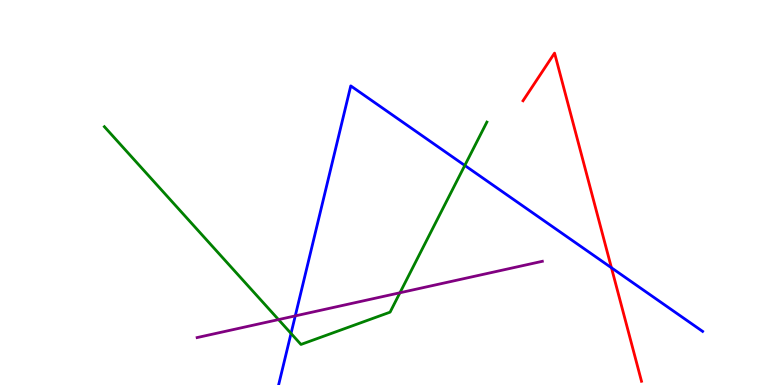[{'lines': ['blue', 'red'], 'intersections': [{'x': 7.89, 'y': 3.04}]}, {'lines': ['green', 'red'], 'intersections': []}, {'lines': ['purple', 'red'], 'intersections': []}, {'lines': ['blue', 'green'], 'intersections': [{'x': 3.76, 'y': 1.34}, {'x': 6.0, 'y': 5.7}]}, {'lines': ['blue', 'purple'], 'intersections': [{'x': 3.81, 'y': 1.8}]}, {'lines': ['green', 'purple'], 'intersections': [{'x': 3.59, 'y': 1.7}, {'x': 5.16, 'y': 2.4}]}]